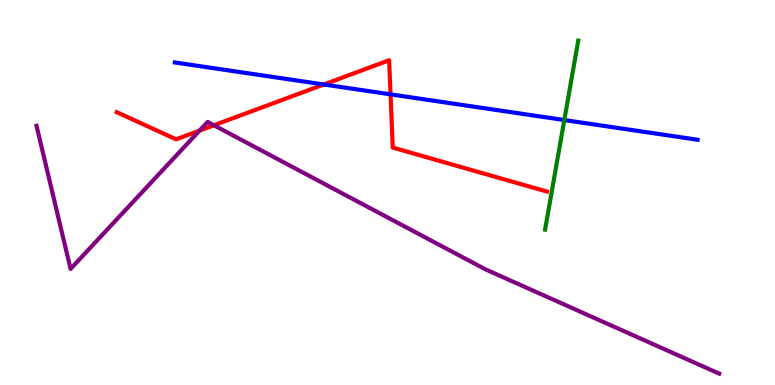[{'lines': ['blue', 'red'], 'intersections': [{'x': 4.18, 'y': 7.81}, {'x': 5.04, 'y': 7.55}]}, {'lines': ['green', 'red'], 'intersections': []}, {'lines': ['purple', 'red'], 'intersections': [{'x': 2.57, 'y': 6.61}, {'x': 2.76, 'y': 6.75}]}, {'lines': ['blue', 'green'], 'intersections': [{'x': 7.28, 'y': 6.88}]}, {'lines': ['blue', 'purple'], 'intersections': []}, {'lines': ['green', 'purple'], 'intersections': []}]